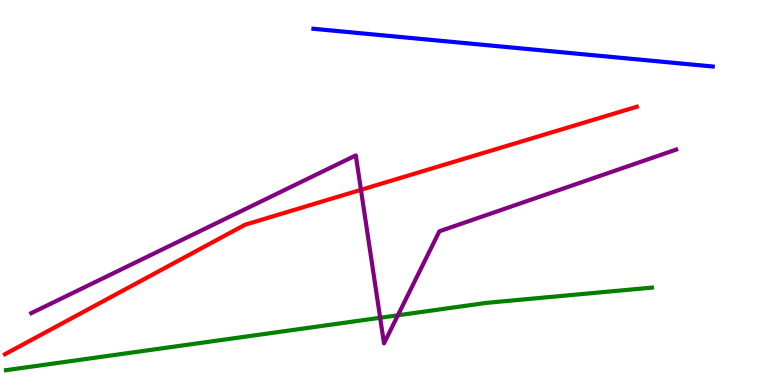[{'lines': ['blue', 'red'], 'intersections': []}, {'lines': ['green', 'red'], 'intersections': []}, {'lines': ['purple', 'red'], 'intersections': [{'x': 4.66, 'y': 5.07}]}, {'lines': ['blue', 'green'], 'intersections': []}, {'lines': ['blue', 'purple'], 'intersections': []}, {'lines': ['green', 'purple'], 'intersections': [{'x': 4.91, 'y': 1.75}, {'x': 5.13, 'y': 1.81}]}]